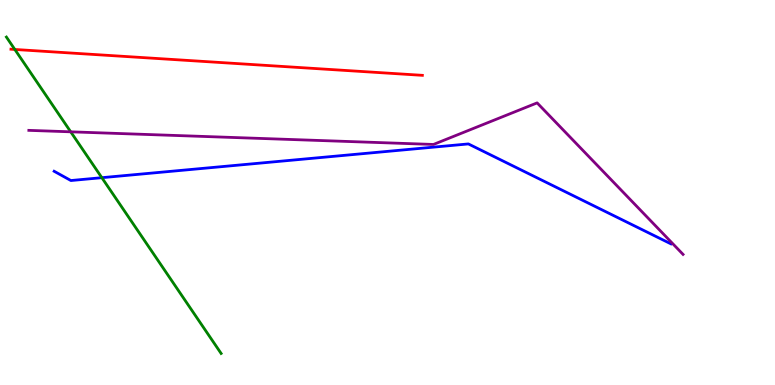[{'lines': ['blue', 'red'], 'intersections': []}, {'lines': ['green', 'red'], 'intersections': [{'x': 0.191, 'y': 8.72}]}, {'lines': ['purple', 'red'], 'intersections': []}, {'lines': ['blue', 'green'], 'intersections': [{'x': 1.31, 'y': 5.38}]}, {'lines': ['blue', 'purple'], 'intersections': []}, {'lines': ['green', 'purple'], 'intersections': [{'x': 0.912, 'y': 6.58}]}]